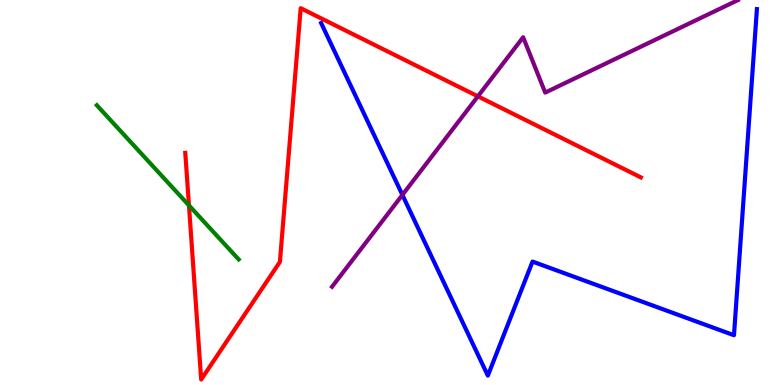[{'lines': ['blue', 'red'], 'intersections': []}, {'lines': ['green', 'red'], 'intersections': [{'x': 2.44, 'y': 4.66}]}, {'lines': ['purple', 'red'], 'intersections': [{'x': 6.17, 'y': 7.5}]}, {'lines': ['blue', 'green'], 'intersections': []}, {'lines': ['blue', 'purple'], 'intersections': [{'x': 5.19, 'y': 4.94}]}, {'lines': ['green', 'purple'], 'intersections': []}]